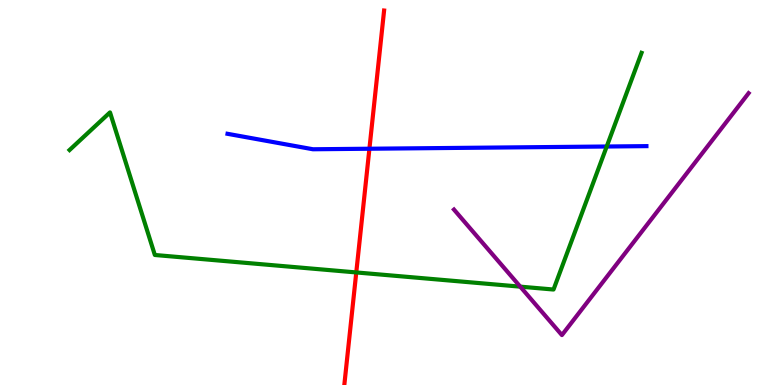[{'lines': ['blue', 'red'], 'intersections': [{'x': 4.77, 'y': 6.14}]}, {'lines': ['green', 'red'], 'intersections': [{'x': 4.6, 'y': 2.92}]}, {'lines': ['purple', 'red'], 'intersections': []}, {'lines': ['blue', 'green'], 'intersections': [{'x': 7.83, 'y': 6.19}]}, {'lines': ['blue', 'purple'], 'intersections': []}, {'lines': ['green', 'purple'], 'intersections': [{'x': 6.71, 'y': 2.55}]}]